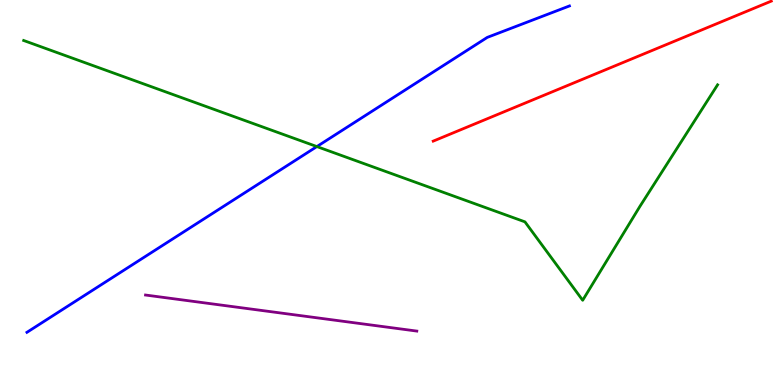[{'lines': ['blue', 'red'], 'intersections': []}, {'lines': ['green', 'red'], 'intersections': []}, {'lines': ['purple', 'red'], 'intersections': []}, {'lines': ['blue', 'green'], 'intersections': [{'x': 4.09, 'y': 6.19}]}, {'lines': ['blue', 'purple'], 'intersections': []}, {'lines': ['green', 'purple'], 'intersections': []}]